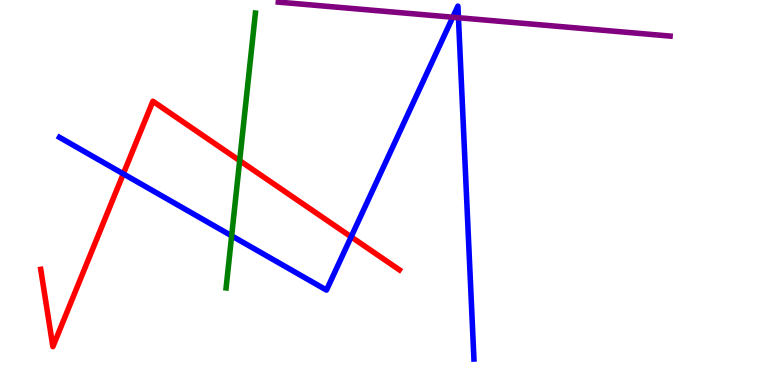[{'lines': ['blue', 'red'], 'intersections': [{'x': 1.59, 'y': 5.48}, {'x': 4.53, 'y': 3.85}]}, {'lines': ['green', 'red'], 'intersections': [{'x': 3.09, 'y': 5.83}]}, {'lines': ['purple', 'red'], 'intersections': []}, {'lines': ['blue', 'green'], 'intersections': [{'x': 2.99, 'y': 3.87}]}, {'lines': ['blue', 'purple'], 'intersections': [{'x': 5.84, 'y': 9.55}, {'x': 5.92, 'y': 9.54}]}, {'lines': ['green', 'purple'], 'intersections': []}]